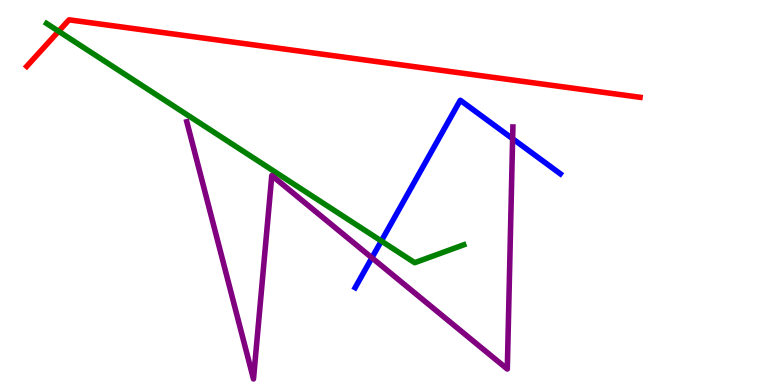[{'lines': ['blue', 'red'], 'intersections': []}, {'lines': ['green', 'red'], 'intersections': [{'x': 0.756, 'y': 9.19}]}, {'lines': ['purple', 'red'], 'intersections': []}, {'lines': ['blue', 'green'], 'intersections': [{'x': 4.92, 'y': 3.74}]}, {'lines': ['blue', 'purple'], 'intersections': [{'x': 4.8, 'y': 3.3}, {'x': 6.61, 'y': 6.4}]}, {'lines': ['green', 'purple'], 'intersections': []}]